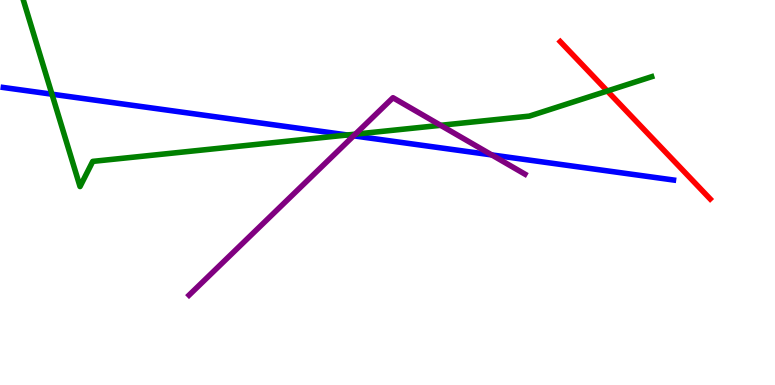[{'lines': ['blue', 'red'], 'intersections': []}, {'lines': ['green', 'red'], 'intersections': [{'x': 7.84, 'y': 7.64}]}, {'lines': ['purple', 'red'], 'intersections': []}, {'lines': ['blue', 'green'], 'intersections': [{'x': 0.67, 'y': 7.55}, {'x': 4.48, 'y': 6.49}]}, {'lines': ['blue', 'purple'], 'intersections': [{'x': 4.56, 'y': 6.47}, {'x': 6.35, 'y': 5.98}]}, {'lines': ['green', 'purple'], 'intersections': [{'x': 4.59, 'y': 6.52}, {'x': 5.69, 'y': 6.75}]}]